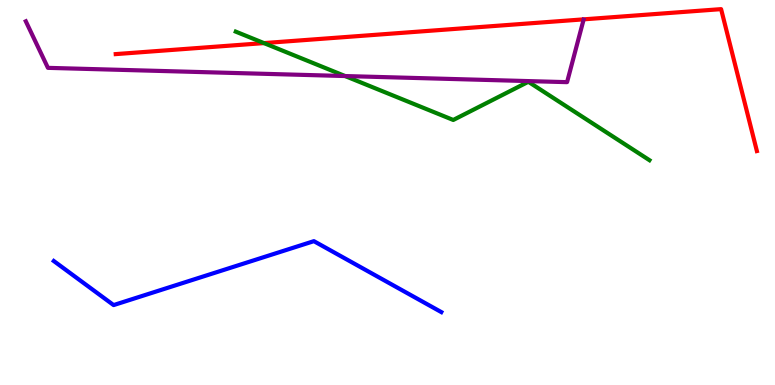[{'lines': ['blue', 'red'], 'intersections': []}, {'lines': ['green', 'red'], 'intersections': [{'x': 3.41, 'y': 8.88}]}, {'lines': ['purple', 'red'], 'intersections': []}, {'lines': ['blue', 'green'], 'intersections': []}, {'lines': ['blue', 'purple'], 'intersections': []}, {'lines': ['green', 'purple'], 'intersections': [{'x': 4.45, 'y': 8.02}]}]